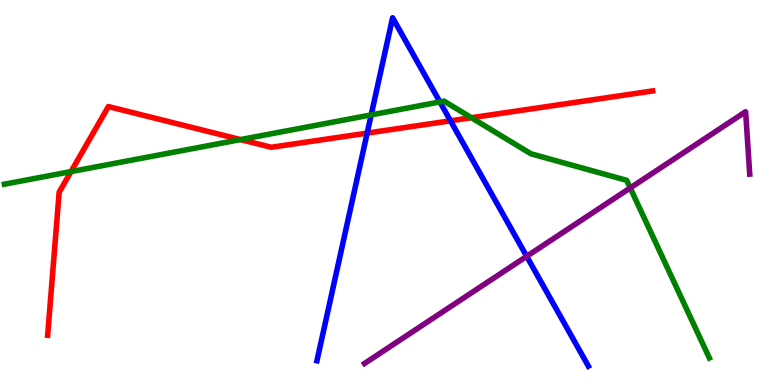[{'lines': ['blue', 'red'], 'intersections': [{'x': 4.74, 'y': 6.54}, {'x': 5.81, 'y': 6.86}]}, {'lines': ['green', 'red'], 'intersections': [{'x': 0.916, 'y': 5.54}, {'x': 3.1, 'y': 6.37}, {'x': 6.08, 'y': 6.94}]}, {'lines': ['purple', 'red'], 'intersections': []}, {'lines': ['blue', 'green'], 'intersections': [{'x': 4.79, 'y': 7.02}, {'x': 5.68, 'y': 7.35}]}, {'lines': ['blue', 'purple'], 'intersections': [{'x': 6.8, 'y': 3.34}]}, {'lines': ['green', 'purple'], 'intersections': [{'x': 8.13, 'y': 5.12}]}]